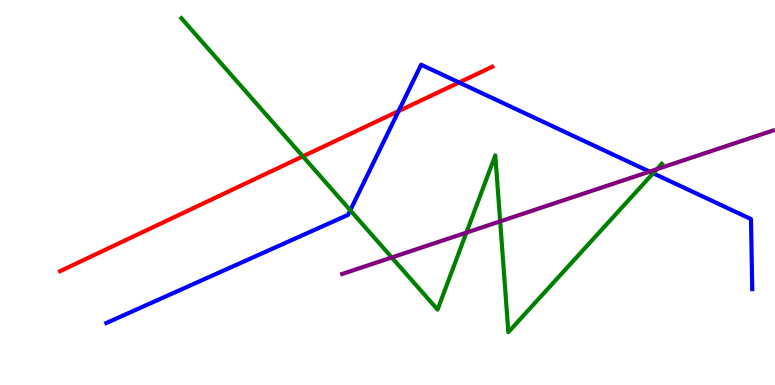[{'lines': ['blue', 'red'], 'intersections': [{'x': 5.14, 'y': 7.11}, {'x': 5.92, 'y': 7.86}]}, {'lines': ['green', 'red'], 'intersections': [{'x': 3.91, 'y': 5.94}]}, {'lines': ['purple', 'red'], 'intersections': []}, {'lines': ['blue', 'green'], 'intersections': [{'x': 4.52, 'y': 4.54}, {'x': 8.43, 'y': 5.5}]}, {'lines': ['blue', 'purple'], 'intersections': [{'x': 8.38, 'y': 5.54}]}, {'lines': ['green', 'purple'], 'intersections': [{'x': 5.05, 'y': 3.31}, {'x': 6.02, 'y': 3.96}, {'x': 6.45, 'y': 4.25}, {'x': 8.48, 'y': 5.61}]}]